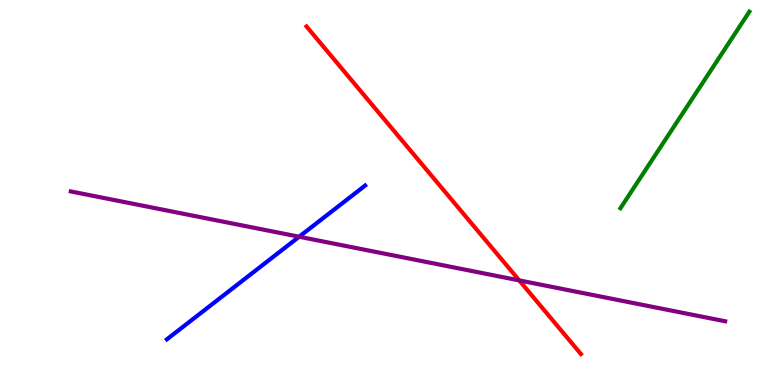[{'lines': ['blue', 'red'], 'intersections': []}, {'lines': ['green', 'red'], 'intersections': []}, {'lines': ['purple', 'red'], 'intersections': [{'x': 6.7, 'y': 2.72}]}, {'lines': ['blue', 'green'], 'intersections': []}, {'lines': ['blue', 'purple'], 'intersections': [{'x': 3.86, 'y': 3.85}]}, {'lines': ['green', 'purple'], 'intersections': []}]